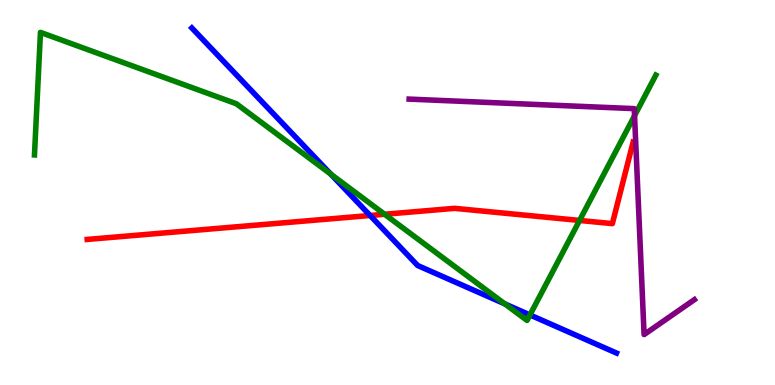[{'lines': ['blue', 'red'], 'intersections': [{'x': 4.78, 'y': 4.4}]}, {'lines': ['green', 'red'], 'intersections': [{'x': 4.96, 'y': 4.43}, {'x': 7.48, 'y': 4.27}]}, {'lines': ['purple', 'red'], 'intersections': []}, {'lines': ['blue', 'green'], 'intersections': [{'x': 4.27, 'y': 5.48}, {'x': 6.51, 'y': 2.11}, {'x': 6.84, 'y': 1.82}]}, {'lines': ['blue', 'purple'], 'intersections': []}, {'lines': ['green', 'purple'], 'intersections': [{'x': 8.19, 'y': 6.99}]}]